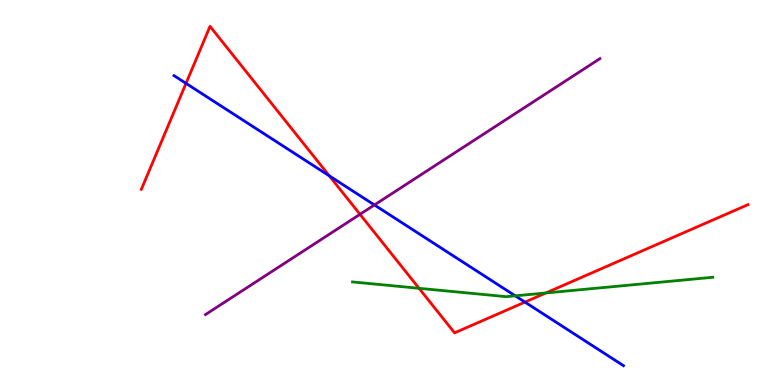[{'lines': ['blue', 'red'], 'intersections': [{'x': 2.4, 'y': 7.83}, {'x': 4.25, 'y': 5.43}, {'x': 6.77, 'y': 2.15}]}, {'lines': ['green', 'red'], 'intersections': [{'x': 5.41, 'y': 2.51}, {'x': 7.04, 'y': 2.39}]}, {'lines': ['purple', 'red'], 'intersections': [{'x': 4.65, 'y': 4.43}]}, {'lines': ['blue', 'green'], 'intersections': [{'x': 6.65, 'y': 2.32}]}, {'lines': ['blue', 'purple'], 'intersections': [{'x': 4.83, 'y': 4.68}]}, {'lines': ['green', 'purple'], 'intersections': []}]